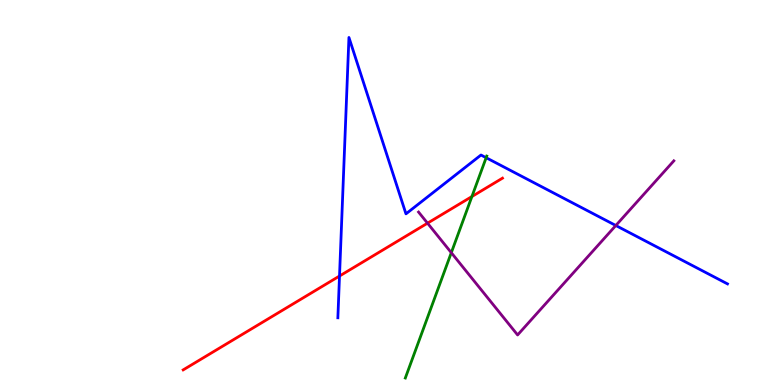[{'lines': ['blue', 'red'], 'intersections': [{'x': 4.38, 'y': 2.83}]}, {'lines': ['green', 'red'], 'intersections': [{'x': 6.09, 'y': 4.9}]}, {'lines': ['purple', 'red'], 'intersections': [{'x': 5.52, 'y': 4.2}]}, {'lines': ['blue', 'green'], 'intersections': [{'x': 6.27, 'y': 5.9}]}, {'lines': ['blue', 'purple'], 'intersections': [{'x': 7.95, 'y': 4.14}]}, {'lines': ['green', 'purple'], 'intersections': [{'x': 5.82, 'y': 3.44}]}]